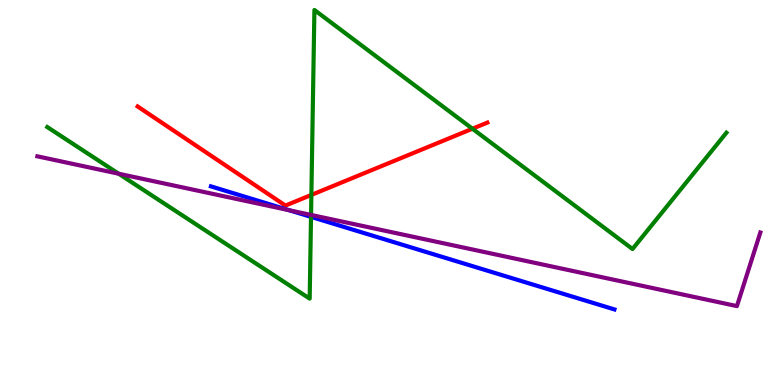[{'lines': ['blue', 'red'], 'intersections': []}, {'lines': ['green', 'red'], 'intersections': [{'x': 4.02, 'y': 4.94}, {'x': 6.1, 'y': 6.66}]}, {'lines': ['purple', 'red'], 'intersections': []}, {'lines': ['blue', 'green'], 'intersections': [{'x': 4.01, 'y': 4.37}]}, {'lines': ['blue', 'purple'], 'intersections': [{'x': 3.73, 'y': 4.54}]}, {'lines': ['green', 'purple'], 'intersections': [{'x': 1.53, 'y': 5.49}, {'x': 4.01, 'y': 4.42}]}]